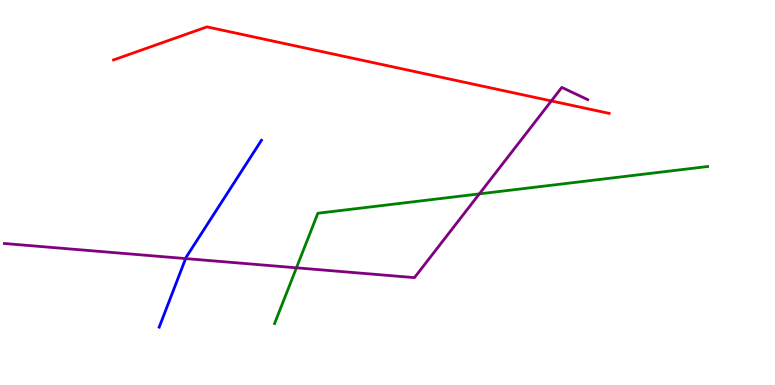[{'lines': ['blue', 'red'], 'intersections': []}, {'lines': ['green', 'red'], 'intersections': []}, {'lines': ['purple', 'red'], 'intersections': [{'x': 7.11, 'y': 7.38}]}, {'lines': ['blue', 'green'], 'intersections': []}, {'lines': ['blue', 'purple'], 'intersections': [{'x': 2.4, 'y': 3.28}]}, {'lines': ['green', 'purple'], 'intersections': [{'x': 3.83, 'y': 3.04}, {'x': 6.19, 'y': 4.96}]}]